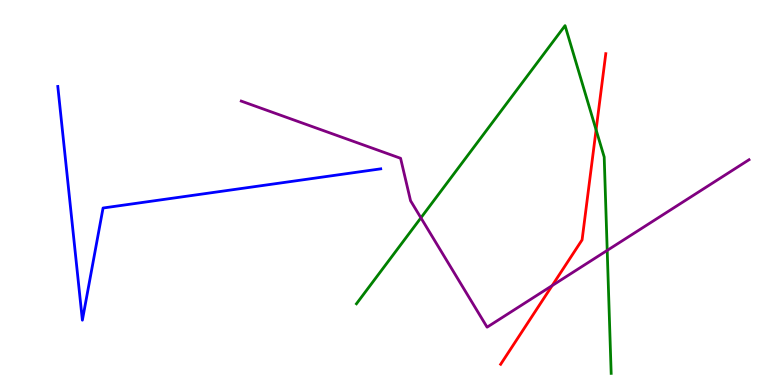[{'lines': ['blue', 'red'], 'intersections': []}, {'lines': ['green', 'red'], 'intersections': [{'x': 7.69, 'y': 6.63}]}, {'lines': ['purple', 'red'], 'intersections': [{'x': 7.12, 'y': 2.58}]}, {'lines': ['blue', 'green'], 'intersections': []}, {'lines': ['blue', 'purple'], 'intersections': []}, {'lines': ['green', 'purple'], 'intersections': [{'x': 5.43, 'y': 4.34}, {'x': 7.83, 'y': 3.5}]}]